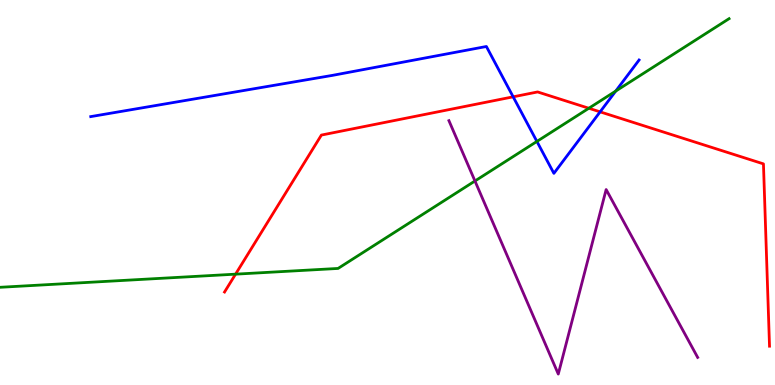[{'lines': ['blue', 'red'], 'intersections': [{'x': 6.62, 'y': 7.49}, {'x': 7.74, 'y': 7.09}]}, {'lines': ['green', 'red'], 'intersections': [{'x': 3.04, 'y': 2.88}, {'x': 7.6, 'y': 7.19}]}, {'lines': ['purple', 'red'], 'intersections': []}, {'lines': ['blue', 'green'], 'intersections': [{'x': 6.93, 'y': 6.33}, {'x': 7.94, 'y': 7.63}]}, {'lines': ['blue', 'purple'], 'intersections': []}, {'lines': ['green', 'purple'], 'intersections': [{'x': 6.13, 'y': 5.3}]}]